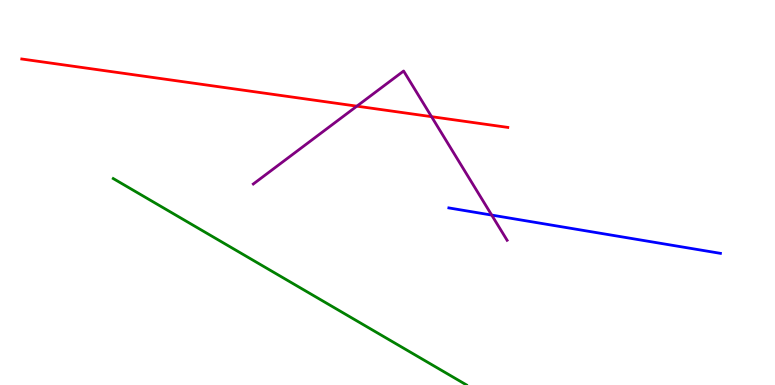[{'lines': ['blue', 'red'], 'intersections': []}, {'lines': ['green', 'red'], 'intersections': []}, {'lines': ['purple', 'red'], 'intersections': [{'x': 4.6, 'y': 7.24}, {'x': 5.57, 'y': 6.97}]}, {'lines': ['blue', 'green'], 'intersections': []}, {'lines': ['blue', 'purple'], 'intersections': [{'x': 6.34, 'y': 4.41}]}, {'lines': ['green', 'purple'], 'intersections': []}]